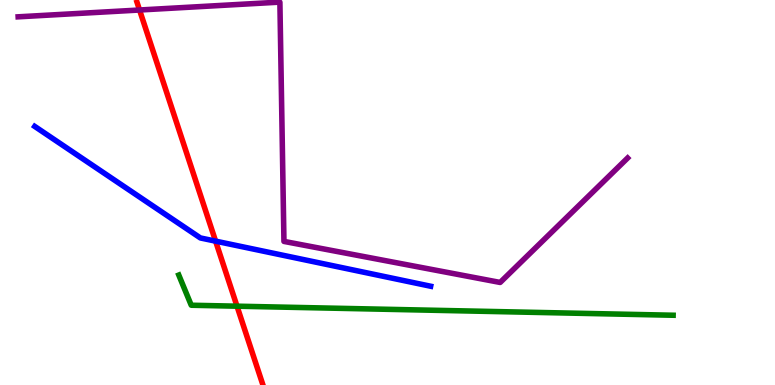[{'lines': ['blue', 'red'], 'intersections': [{'x': 2.78, 'y': 3.74}]}, {'lines': ['green', 'red'], 'intersections': [{'x': 3.06, 'y': 2.05}]}, {'lines': ['purple', 'red'], 'intersections': [{'x': 1.8, 'y': 9.74}]}, {'lines': ['blue', 'green'], 'intersections': []}, {'lines': ['blue', 'purple'], 'intersections': []}, {'lines': ['green', 'purple'], 'intersections': []}]